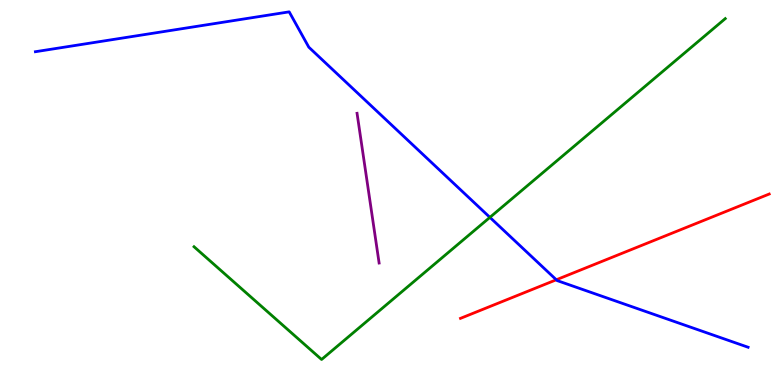[{'lines': ['blue', 'red'], 'intersections': [{'x': 7.18, 'y': 2.73}]}, {'lines': ['green', 'red'], 'intersections': []}, {'lines': ['purple', 'red'], 'intersections': []}, {'lines': ['blue', 'green'], 'intersections': [{'x': 6.32, 'y': 4.35}]}, {'lines': ['blue', 'purple'], 'intersections': []}, {'lines': ['green', 'purple'], 'intersections': []}]